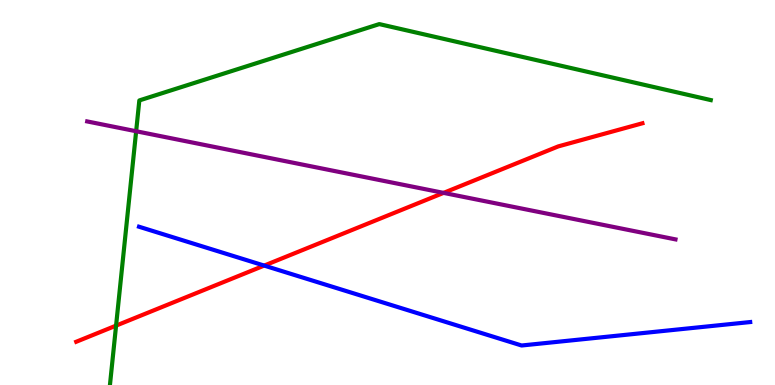[{'lines': ['blue', 'red'], 'intersections': [{'x': 3.41, 'y': 3.1}]}, {'lines': ['green', 'red'], 'intersections': [{'x': 1.5, 'y': 1.54}]}, {'lines': ['purple', 'red'], 'intersections': [{'x': 5.72, 'y': 4.99}]}, {'lines': ['blue', 'green'], 'intersections': []}, {'lines': ['blue', 'purple'], 'intersections': []}, {'lines': ['green', 'purple'], 'intersections': [{'x': 1.76, 'y': 6.59}]}]